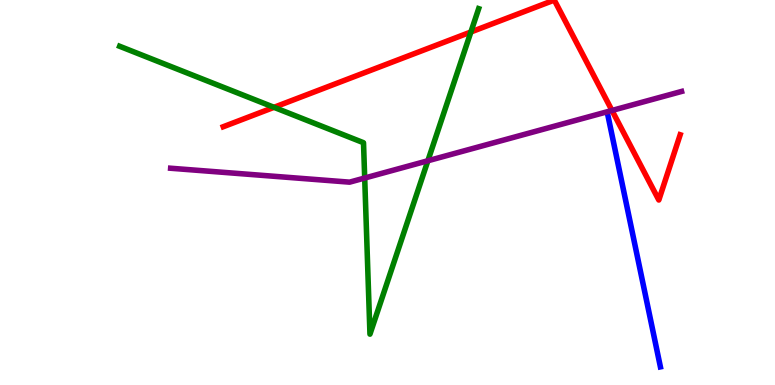[{'lines': ['blue', 'red'], 'intersections': []}, {'lines': ['green', 'red'], 'intersections': [{'x': 3.54, 'y': 7.21}, {'x': 6.08, 'y': 9.17}]}, {'lines': ['purple', 'red'], 'intersections': [{'x': 7.9, 'y': 7.13}]}, {'lines': ['blue', 'green'], 'intersections': []}, {'lines': ['blue', 'purple'], 'intersections': []}, {'lines': ['green', 'purple'], 'intersections': [{'x': 4.71, 'y': 5.38}, {'x': 5.52, 'y': 5.82}]}]